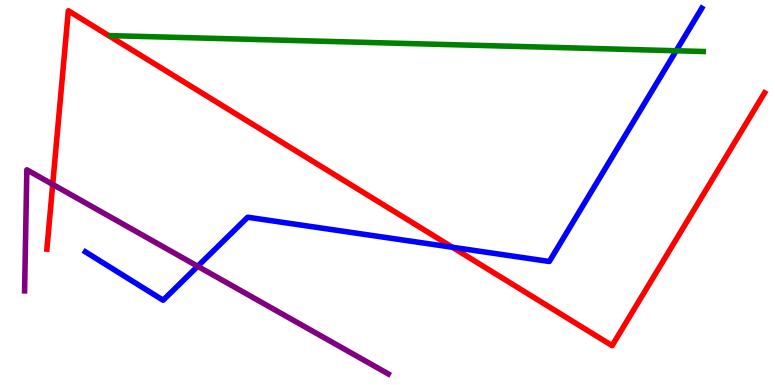[{'lines': ['blue', 'red'], 'intersections': [{'x': 5.84, 'y': 3.58}]}, {'lines': ['green', 'red'], 'intersections': []}, {'lines': ['purple', 'red'], 'intersections': [{'x': 0.68, 'y': 5.21}]}, {'lines': ['blue', 'green'], 'intersections': [{'x': 8.72, 'y': 8.68}]}, {'lines': ['blue', 'purple'], 'intersections': [{'x': 2.55, 'y': 3.08}]}, {'lines': ['green', 'purple'], 'intersections': []}]